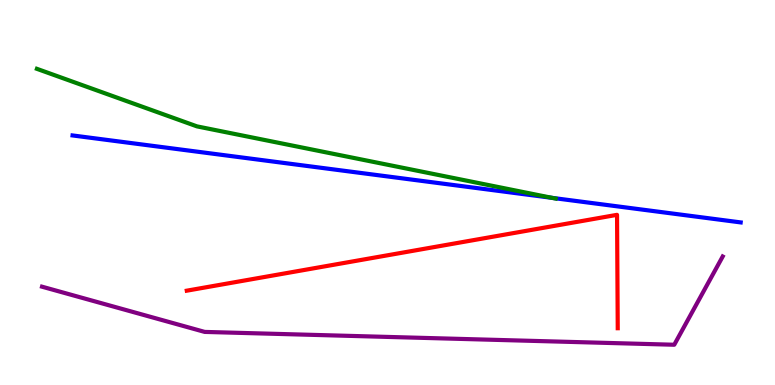[{'lines': ['blue', 'red'], 'intersections': []}, {'lines': ['green', 'red'], 'intersections': []}, {'lines': ['purple', 'red'], 'intersections': []}, {'lines': ['blue', 'green'], 'intersections': [{'x': 7.12, 'y': 4.86}]}, {'lines': ['blue', 'purple'], 'intersections': []}, {'lines': ['green', 'purple'], 'intersections': []}]